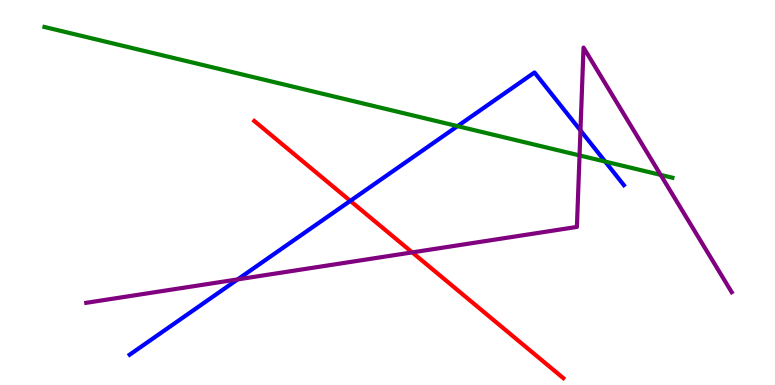[{'lines': ['blue', 'red'], 'intersections': [{'x': 4.52, 'y': 4.78}]}, {'lines': ['green', 'red'], 'intersections': []}, {'lines': ['purple', 'red'], 'intersections': [{'x': 5.32, 'y': 3.44}]}, {'lines': ['blue', 'green'], 'intersections': [{'x': 5.9, 'y': 6.72}, {'x': 7.81, 'y': 5.8}]}, {'lines': ['blue', 'purple'], 'intersections': [{'x': 3.07, 'y': 2.74}, {'x': 7.49, 'y': 6.61}]}, {'lines': ['green', 'purple'], 'intersections': [{'x': 7.48, 'y': 5.96}, {'x': 8.52, 'y': 5.46}]}]